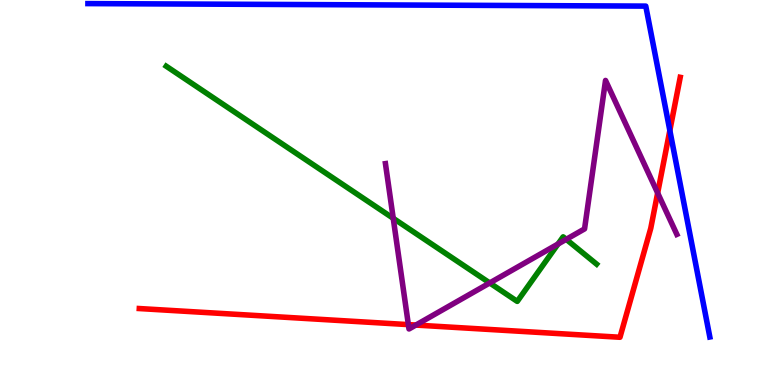[{'lines': ['blue', 'red'], 'intersections': [{'x': 8.64, 'y': 6.61}]}, {'lines': ['green', 'red'], 'intersections': []}, {'lines': ['purple', 'red'], 'intersections': [{'x': 5.27, 'y': 1.57}, {'x': 5.37, 'y': 1.56}, {'x': 8.49, 'y': 4.99}]}, {'lines': ['blue', 'green'], 'intersections': []}, {'lines': ['blue', 'purple'], 'intersections': []}, {'lines': ['green', 'purple'], 'intersections': [{'x': 5.07, 'y': 4.33}, {'x': 6.32, 'y': 2.65}, {'x': 7.2, 'y': 3.66}, {'x': 7.31, 'y': 3.78}]}]